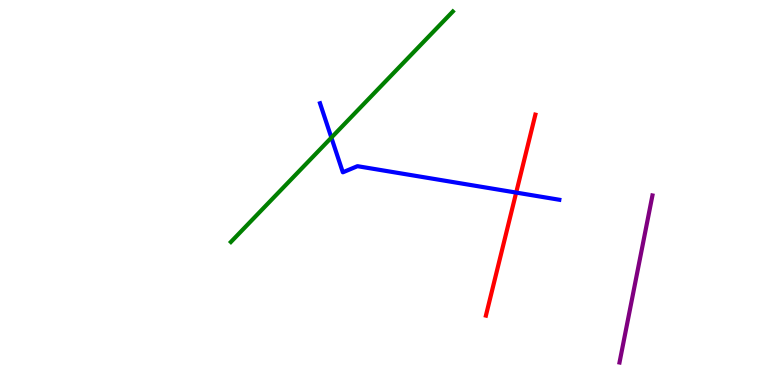[{'lines': ['blue', 'red'], 'intersections': [{'x': 6.66, 'y': 5.0}]}, {'lines': ['green', 'red'], 'intersections': []}, {'lines': ['purple', 'red'], 'intersections': []}, {'lines': ['blue', 'green'], 'intersections': [{'x': 4.28, 'y': 6.43}]}, {'lines': ['blue', 'purple'], 'intersections': []}, {'lines': ['green', 'purple'], 'intersections': []}]